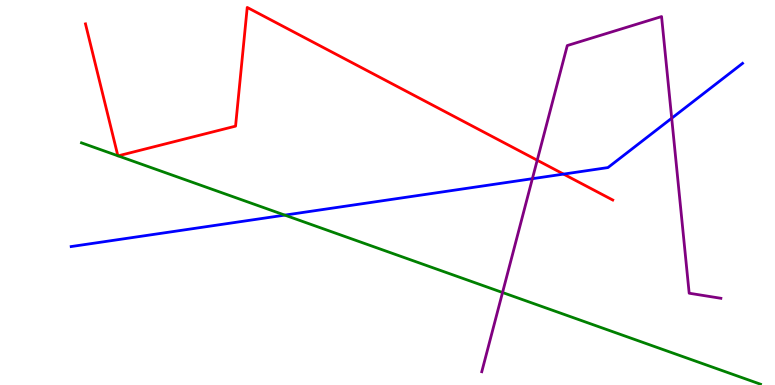[{'lines': ['blue', 'red'], 'intersections': [{'x': 7.27, 'y': 5.48}]}, {'lines': ['green', 'red'], 'intersections': [{'x': 1.52, 'y': 5.95}, {'x': 1.52, 'y': 5.95}]}, {'lines': ['purple', 'red'], 'intersections': [{'x': 6.93, 'y': 5.84}]}, {'lines': ['blue', 'green'], 'intersections': [{'x': 3.67, 'y': 4.41}]}, {'lines': ['blue', 'purple'], 'intersections': [{'x': 6.87, 'y': 5.36}, {'x': 8.67, 'y': 6.93}]}, {'lines': ['green', 'purple'], 'intersections': [{'x': 6.48, 'y': 2.4}]}]